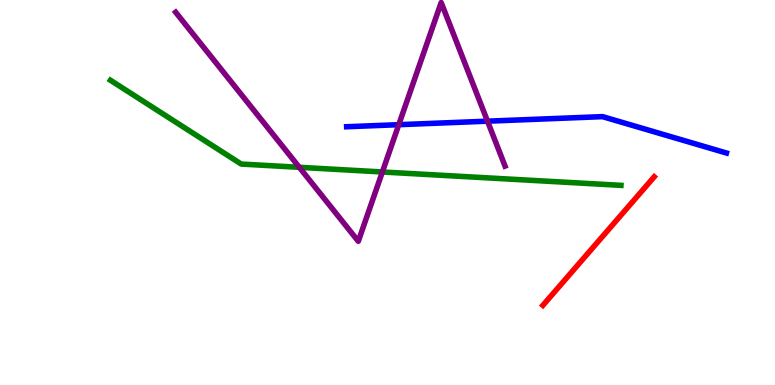[{'lines': ['blue', 'red'], 'intersections': []}, {'lines': ['green', 'red'], 'intersections': []}, {'lines': ['purple', 'red'], 'intersections': []}, {'lines': ['blue', 'green'], 'intersections': []}, {'lines': ['blue', 'purple'], 'intersections': [{'x': 5.15, 'y': 6.76}, {'x': 6.29, 'y': 6.85}]}, {'lines': ['green', 'purple'], 'intersections': [{'x': 3.86, 'y': 5.65}, {'x': 4.93, 'y': 5.53}]}]